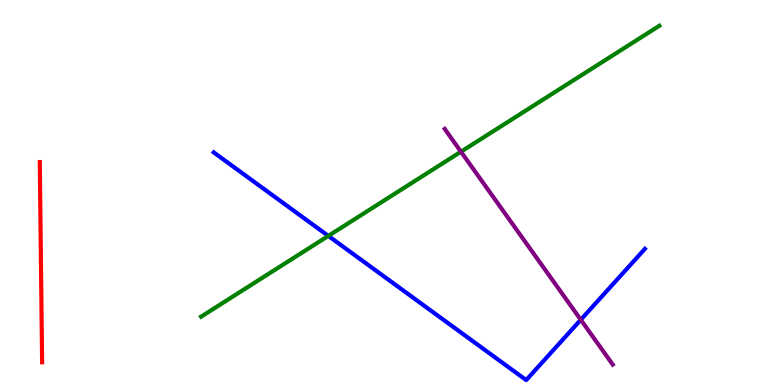[{'lines': ['blue', 'red'], 'intersections': []}, {'lines': ['green', 'red'], 'intersections': []}, {'lines': ['purple', 'red'], 'intersections': []}, {'lines': ['blue', 'green'], 'intersections': [{'x': 4.24, 'y': 3.87}]}, {'lines': ['blue', 'purple'], 'intersections': [{'x': 7.49, 'y': 1.69}]}, {'lines': ['green', 'purple'], 'intersections': [{'x': 5.95, 'y': 6.06}]}]